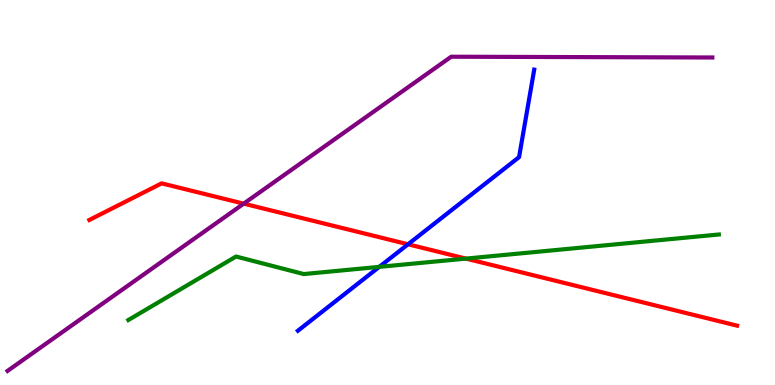[{'lines': ['blue', 'red'], 'intersections': [{'x': 5.26, 'y': 3.65}]}, {'lines': ['green', 'red'], 'intersections': [{'x': 6.01, 'y': 3.28}]}, {'lines': ['purple', 'red'], 'intersections': [{'x': 3.14, 'y': 4.71}]}, {'lines': ['blue', 'green'], 'intersections': [{'x': 4.89, 'y': 3.07}]}, {'lines': ['blue', 'purple'], 'intersections': []}, {'lines': ['green', 'purple'], 'intersections': []}]